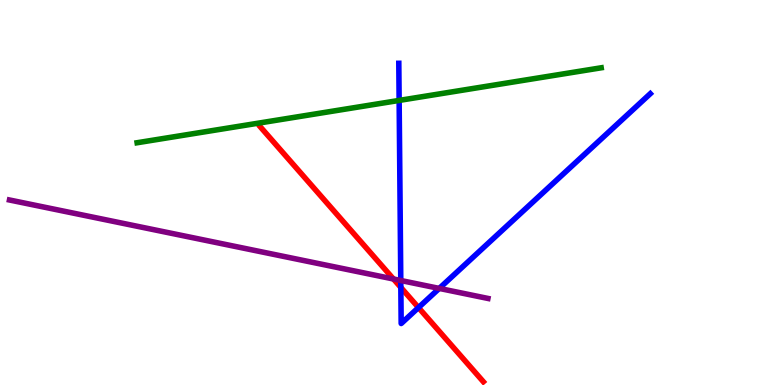[{'lines': ['blue', 'red'], 'intersections': [{'x': 5.17, 'y': 2.53}, {'x': 5.4, 'y': 2.01}]}, {'lines': ['green', 'red'], 'intersections': []}, {'lines': ['purple', 'red'], 'intersections': [{'x': 5.08, 'y': 2.75}]}, {'lines': ['blue', 'green'], 'intersections': [{'x': 5.15, 'y': 7.39}]}, {'lines': ['blue', 'purple'], 'intersections': [{'x': 5.17, 'y': 2.71}, {'x': 5.67, 'y': 2.51}]}, {'lines': ['green', 'purple'], 'intersections': []}]